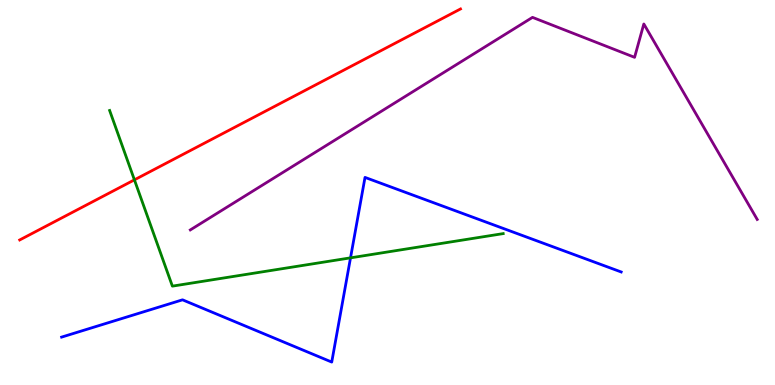[{'lines': ['blue', 'red'], 'intersections': []}, {'lines': ['green', 'red'], 'intersections': [{'x': 1.73, 'y': 5.33}]}, {'lines': ['purple', 'red'], 'intersections': []}, {'lines': ['blue', 'green'], 'intersections': [{'x': 4.52, 'y': 3.3}]}, {'lines': ['blue', 'purple'], 'intersections': []}, {'lines': ['green', 'purple'], 'intersections': []}]